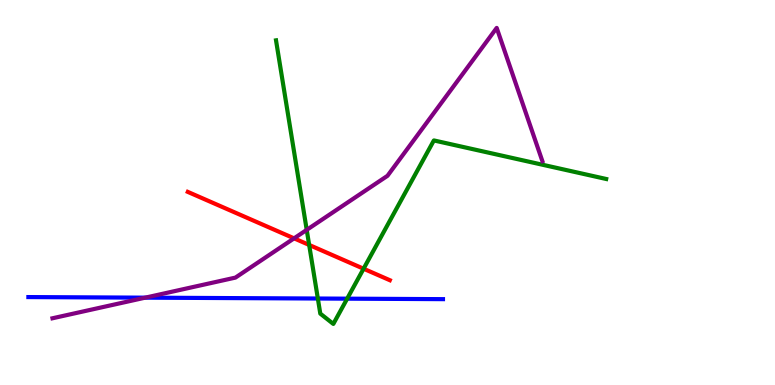[{'lines': ['blue', 'red'], 'intersections': []}, {'lines': ['green', 'red'], 'intersections': [{'x': 3.99, 'y': 3.64}, {'x': 4.69, 'y': 3.02}]}, {'lines': ['purple', 'red'], 'intersections': [{'x': 3.79, 'y': 3.81}]}, {'lines': ['blue', 'green'], 'intersections': [{'x': 4.1, 'y': 2.25}, {'x': 4.48, 'y': 2.24}]}, {'lines': ['blue', 'purple'], 'intersections': [{'x': 1.87, 'y': 2.27}]}, {'lines': ['green', 'purple'], 'intersections': [{'x': 3.96, 'y': 4.03}]}]